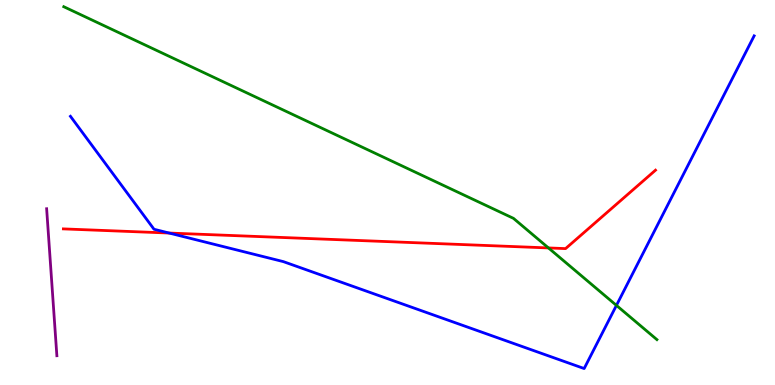[{'lines': ['blue', 'red'], 'intersections': [{'x': 2.18, 'y': 3.95}]}, {'lines': ['green', 'red'], 'intersections': [{'x': 7.08, 'y': 3.56}]}, {'lines': ['purple', 'red'], 'intersections': []}, {'lines': ['blue', 'green'], 'intersections': [{'x': 7.95, 'y': 2.07}]}, {'lines': ['blue', 'purple'], 'intersections': []}, {'lines': ['green', 'purple'], 'intersections': []}]